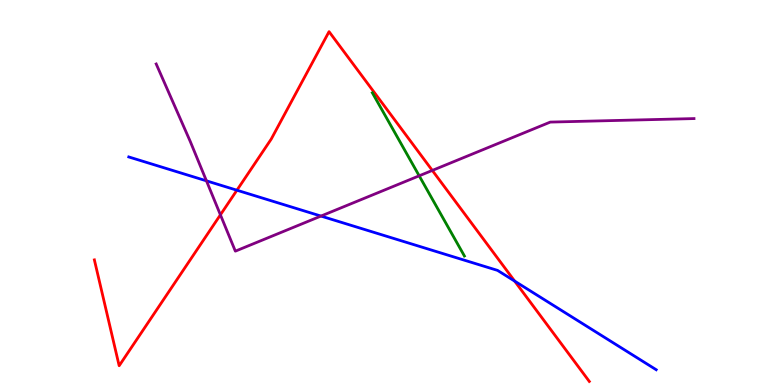[{'lines': ['blue', 'red'], 'intersections': [{'x': 3.06, 'y': 5.06}, {'x': 6.64, 'y': 2.7}]}, {'lines': ['green', 'red'], 'intersections': []}, {'lines': ['purple', 'red'], 'intersections': [{'x': 2.84, 'y': 4.42}, {'x': 5.58, 'y': 5.57}]}, {'lines': ['blue', 'green'], 'intersections': []}, {'lines': ['blue', 'purple'], 'intersections': [{'x': 2.66, 'y': 5.3}, {'x': 4.14, 'y': 4.39}]}, {'lines': ['green', 'purple'], 'intersections': [{'x': 5.41, 'y': 5.43}]}]